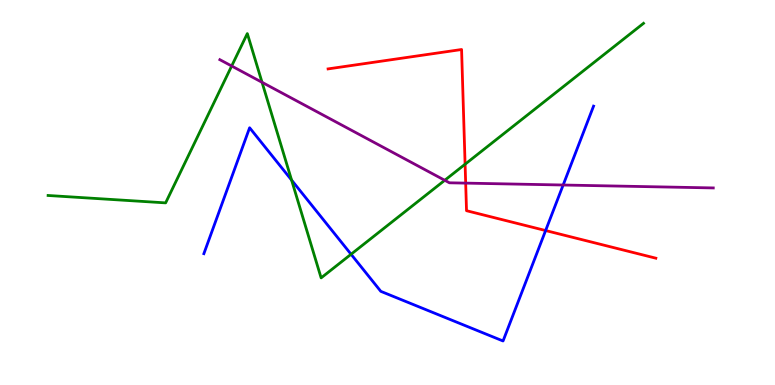[{'lines': ['blue', 'red'], 'intersections': [{'x': 7.04, 'y': 4.01}]}, {'lines': ['green', 'red'], 'intersections': [{'x': 6.0, 'y': 5.73}]}, {'lines': ['purple', 'red'], 'intersections': [{'x': 6.01, 'y': 5.24}]}, {'lines': ['blue', 'green'], 'intersections': [{'x': 3.76, 'y': 5.32}, {'x': 4.53, 'y': 3.4}]}, {'lines': ['blue', 'purple'], 'intersections': [{'x': 7.27, 'y': 5.19}]}, {'lines': ['green', 'purple'], 'intersections': [{'x': 2.99, 'y': 8.29}, {'x': 3.38, 'y': 7.86}, {'x': 5.74, 'y': 5.32}]}]